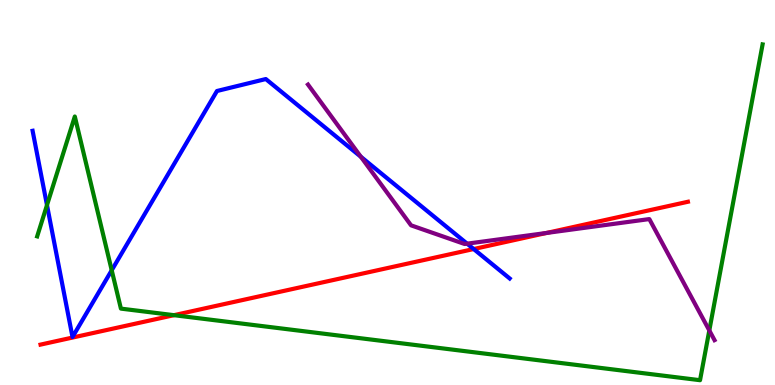[{'lines': ['blue', 'red'], 'intersections': [{'x': 6.11, 'y': 3.53}]}, {'lines': ['green', 'red'], 'intersections': [{'x': 2.24, 'y': 1.81}]}, {'lines': ['purple', 'red'], 'intersections': [{'x': 7.05, 'y': 3.95}]}, {'lines': ['blue', 'green'], 'intersections': [{'x': 0.606, 'y': 4.67}, {'x': 1.44, 'y': 2.98}]}, {'lines': ['blue', 'purple'], 'intersections': [{'x': 4.66, 'y': 5.93}, {'x': 6.03, 'y': 3.67}]}, {'lines': ['green', 'purple'], 'intersections': [{'x': 9.15, 'y': 1.42}]}]